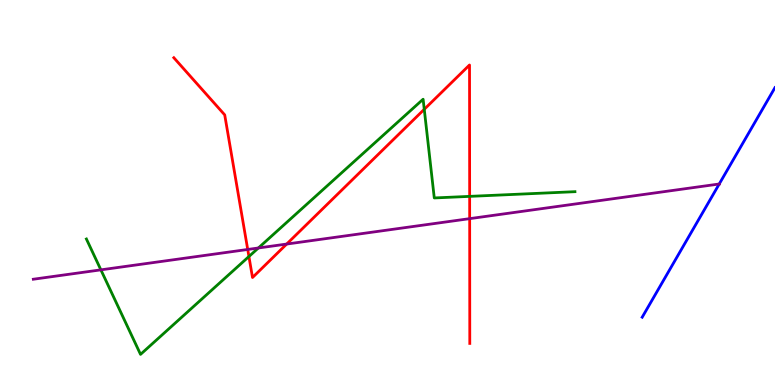[{'lines': ['blue', 'red'], 'intersections': []}, {'lines': ['green', 'red'], 'intersections': [{'x': 3.21, 'y': 3.34}, {'x': 5.47, 'y': 7.16}, {'x': 6.06, 'y': 4.9}]}, {'lines': ['purple', 'red'], 'intersections': [{'x': 3.2, 'y': 3.52}, {'x': 3.7, 'y': 3.66}, {'x': 6.06, 'y': 4.32}]}, {'lines': ['blue', 'green'], 'intersections': []}, {'lines': ['blue', 'purple'], 'intersections': [{'x': 9.28, 'y': 5.22}]}, {'lines': ['green', 'purple'], 'intersections': [{'x': 1.3, 'y': 2.99}, {'x': 3.33, 'y': 3.56}]}]